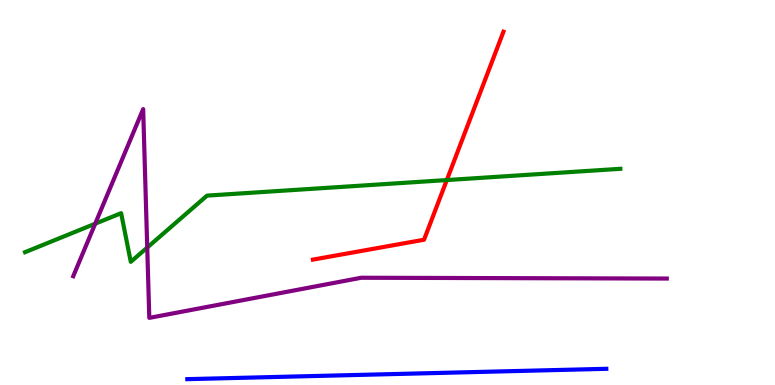[{'lines': ['blue', 'red'], 'intersections': []}, {'lines': ['green', 'red'], 'intersections': [{'x': 5.77, 'y': 5.32}]}, {'lines': ['purple', 'red'], 'intersections': []}, {'lines': ['blue', 'green'], 'intersections': []}, {'lines': ['blue', 'purple'], 'intersections': []}, {'lines': ['green', 'purple'], 'intersections': [{'x': 1.23, 'y': 4.19}, {'x': 1.9, 'y': 3.57}]}]